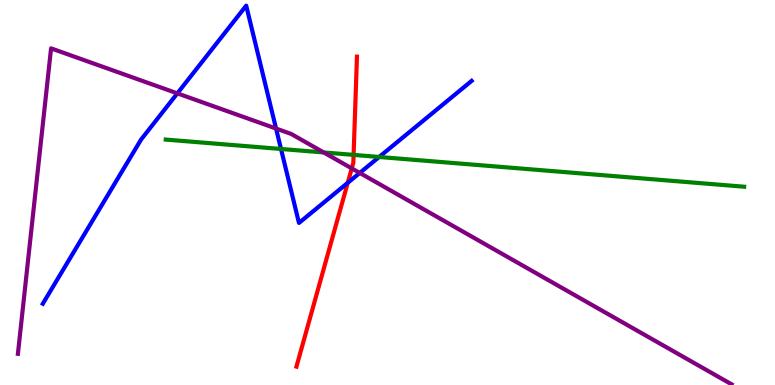[{'lines': ['blue', 'red'], 'intersections': [{'x': 4.49, 'y': 5.25}]}, {'lines': ['green', 'red'], 'intersections': [{'x': 4.56, 'y': 5.98}]}, {'lines': ['purple', 'red'], 'intersections': [{'x': 4.54, 'y': 5.63}]}, {'lines': ['blue', 'green'], 'intersections': [{'x': 3.63, 'y': 6.13}, {'x': 4.89, 'y': 5.92}]}, {'lines': ['blue', 'purple'], 'intersections': [{'x': 2.29, 'y': 7.57}, {'x': 3.56, 'y': 6.66}, {'x': 4.64, 'y': 5.51}]}, {'lines': ['green', 'purple'], 'intersections': [{'x': 4.18, 'y': 6.04}]}]